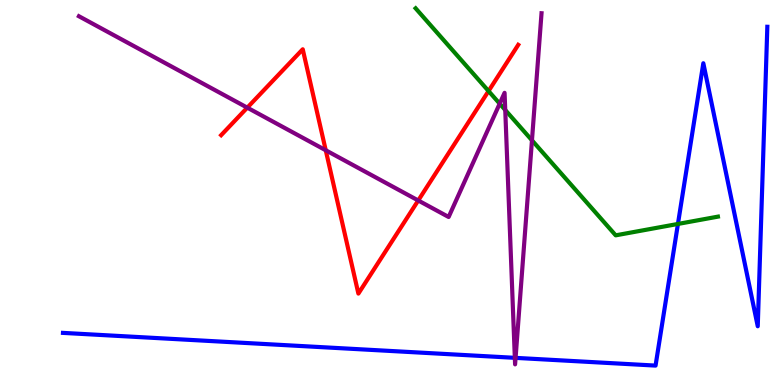[{'lines': ['blue', 'red'], 'intersections': []}, {'lines': ['green', 'red'], 'intersections': [{'x': 6.3, 'y': 7.63}]}, {'lines': ['purple', 'red'], 'intersections': [{'x': 3.19, 'y': 7.2}, {'x': 4.2, 'y': 6.1}, {'x': 5.4, 'y': 4.79}]}, {'lines': ['blue', 'green'], 'intersections': [{'x': 8.75, 'y': 4.18}]}, {'lines': ['blue', 'purple'], 'intersections': [{'x': 6.64, 'y': 0.706}, {'x': 6.65, 'y': 0.705}]}, {'lines': ['green', 'purple'], 'intersections': [{'x': 6.45, 'y': 7.31}, {'x': 6.52, 'y': 7.14}, {'x': 6.86, 'y': 6.36}]}]